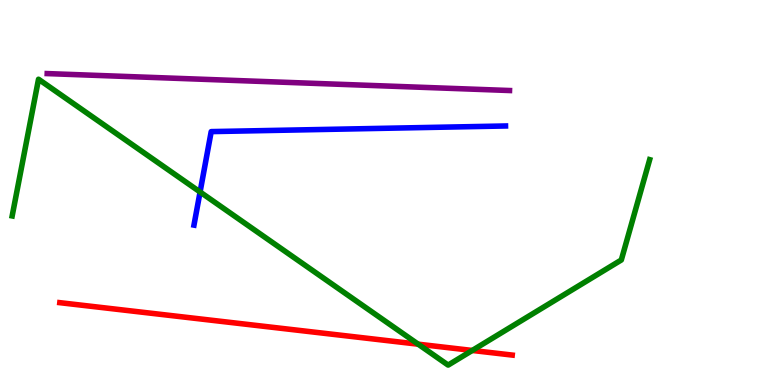[{'lines': ['blue', 'red'], 'intersections': []}, {'lines': ['green', 'red'], 'intersections': [{'x': 5.4, 'y': 1.06}, {'x': 6.09, 'y': 0.897}]}, {'lines': ['purple', 'red'], 'intersections': []}, {'lines': ['blue', 'green'], 'intersections': [{'x': 2.58, 'y': 5.01}]}, {'lines': ['blue', 'purple'], 'intersections': []}, {'lines': ['green', 'purple'], 'intersections': []}]